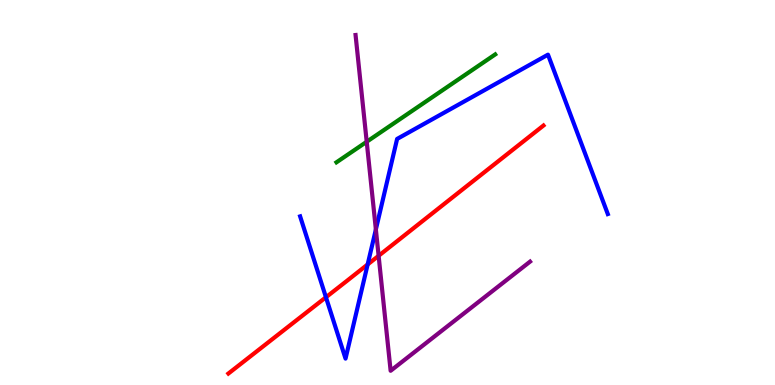[{'lines': ['blue', 'red'], 'intersections': [{'x': 4.21, 'y': 2.28}, {'x': 4.74, 'y': 3.13}]}, {'lines': ['green', 'red'], 'intersections': []}, {'lines': ['purple', 'red'], 'intersections': [{'x': 4.89, 'y': 3.36}]}, {'lines': ['blue', 'green'], 'intersections': []}, {'lines': ['blue', 'purple'], 'intersections': [{'x': 4.85, 'y': 4.04}]}, {'lines': ['green', 'purple'], 'intersections': [{'x': 4.73, 'y': 6.32}]}]